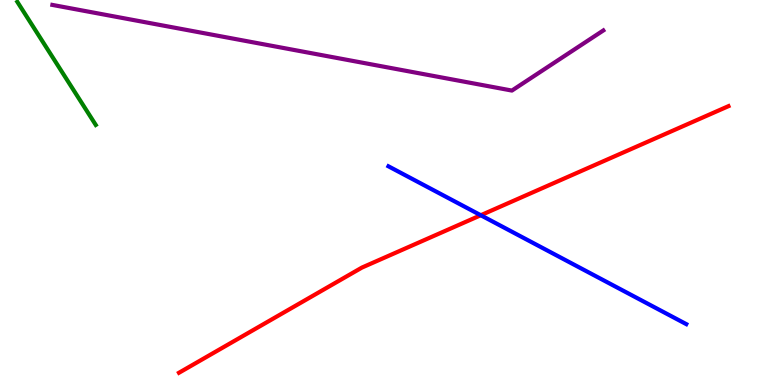[{'lines': ['blue', 'red'], 'intersections': [{'x': 6.2, 'y': 4.41}]}, {'lines': ['green', 'red'], 'intersections': []}, {'lines': ['purple', 'red'], 'intersections': []}, {'lines': ['blue', 'green'], 'intersections': []}, {'lines': ['blue', 'purple'], 'intersections': []}, {'lines': ['green', 'purple'], 'intersections': []}]